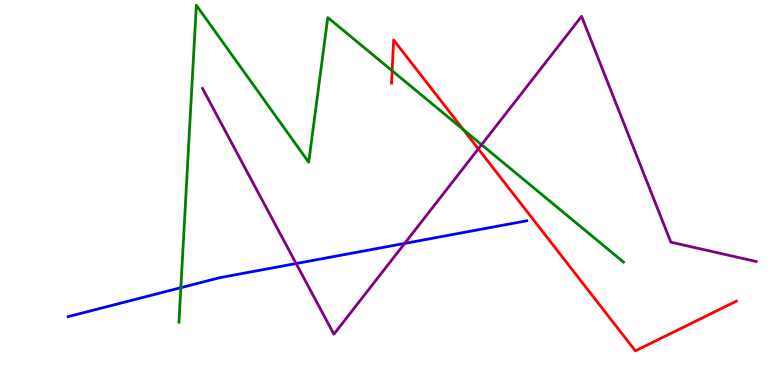[{'lines': ['blue', 'red'], 'intersections': []}, {'lines': ['green', 'red'], 'intersections': [{'x': 5.06, 'y': 8.16}, {'x': 5.98, 'y': 6.63}]}, {'lines': ['purple', 'red'], 'intersections': [{'x': 6.17, 'y': 6.13}]}, {'lines': ['blue', 'green'], 'intersections': [{'x': 2.33, 'y': 2.53}]}, {'lines': ['blue', 'purple'], 'intersections': [{'x': 3.82, 'y': 3.16}, {'x': 5.22, 'y': 3.68}]}, {'lines': ['green', 'purple'], 'intersections': [{'x': 6.21, 'y': 6.24}]}]